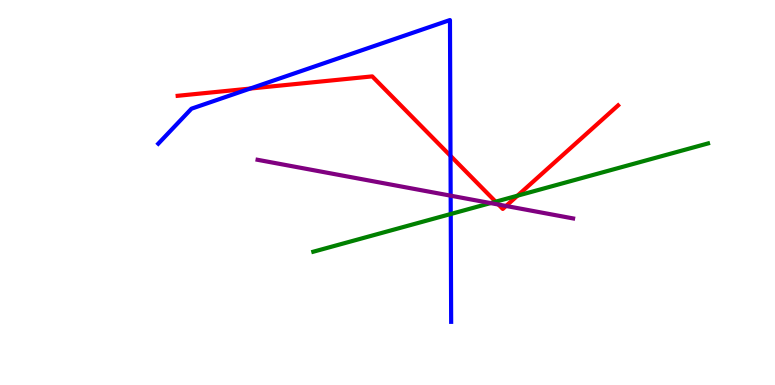[{'lines': ['blue', 'red'], 'intersections': [{'x': 3.23, 'y': 7.7}, {'x': 5.81, 'y': 5.95}]}, {'lines': ['green', 'red'], 'intersections': [{'x': 6.4, 'y': 4.76}, {'x': 6.68, 'y': 4.92}]}, {'lines': ['purple', 'red'], 'intersections': [{'x': 6.43, 'y': 4.69}, {'x': 6.53, 'y': 4.65}]}, {'lines': ['blue', 'green'], 'intersections': [{'x': 5.82, 'y': 4.44}]}, {'lines': ['blue', 'purple'], 'intersections': [{'x': 5.82, 'y': 4.92}]}, {'lines': ['green', 'purple'], 'intersections': [{'x': 6.33, 'y': 4.72}]}]